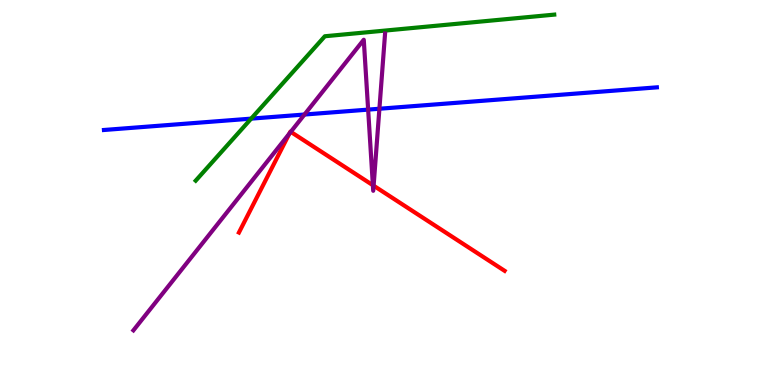[{'lines': ['blue', 'red'], 'intersections': []}, {'lines': ['green', 'red'], 'intersections': []}, {'lines': ['purple', 'red'], 'intersections': [{'x': 3.73, 'y': 6.53}, {'x': 3.75, 'y': 6.58}, {'x': 4.81, 'y': 5.19}, {'x': 4.82, 'y': 5.18}]}, {'lines': ['blue', 'green'], 'intersections': [{'x': 3.24, 'y': 6.92}]}, {'lines': ['blue', 'purple'], 'intersections': [{'x': 3.93, 'y': 7.03}, {'x': 4.75, 'y': 7.15}, {'x': 4.9, 'y': 7.18}]}, {'lines': ['green', 'purple'], 'intersections': []}]